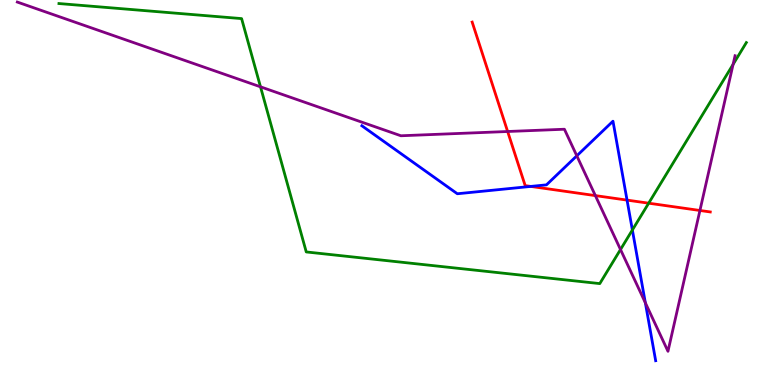[{'lines': ['blue', 'red'], 'intersections': [{'x': 6.85, 'y': 5.16}, {'x': 8.09, 'y': 4.8}]}, {'lines': ['green', 'red'], 'intersections': [{'x': 8.37, 'y': 4.72}]}, {'lines': ['purple', 'red'], 'intersections': [{'x': 6.55, 'y': 6.58}, {'x': 7.68, 'y': 4.92}, {'x': 9.03, 'y': 4.53}]}, {'lines': ['blue', 'green'], 'intersections': [{'x': 8.16, 'y': 4.03}]}, {'lines': ['blue', 'purple'], 'intersections': [{'x': 7.44, 'y': 5.95}, {'x': 8.33, 'y': 2.14}]}, {'lines': ['green', 'purple'], 'intersections': [{'x': 3.36, 'y': 7.74}, {'x': 8.01, 'y': 3.52}, {'x': 9.46, 'y': 8.33}]}]